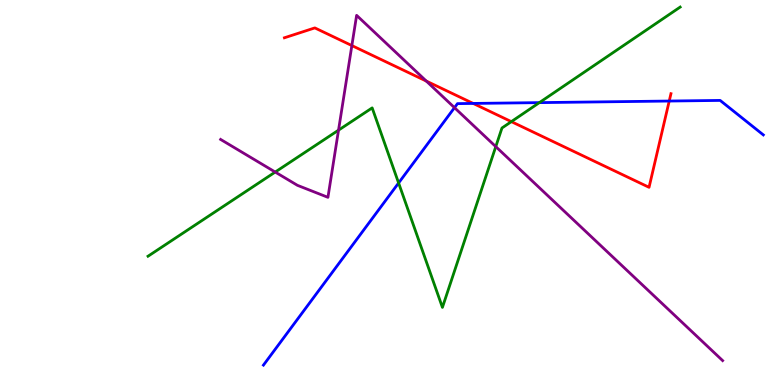[{'lines': ['blue', 'red'], 'intersections': [{'x': 6.11, 'y': 7.31}, {'x': 8.64, 'y': 7.38}]}, {'lines': ['green', 'red'], 'intersections': [{'x': 6.6, 'y': 6.84}]}, {'lines': ['purple', 'red'], 'intersections': [{'x': 4.54, 'y': 8.82}, {'x': 5.5, 'y': 7.89}]}, {'lines': ['blue', 'green'], 'intersections': [{'x': 5.14, 'y': 5.25}, {'x': 6.96, 'y': 7.33}]}, {'lines': ['blue', 'purple'], 'intersections': [{'x': 5.86, 'y': 7.2}]}, {'lines': ['green', 'purple'], 'intersections': [{'x': 3.55, 'y': 5.53}, {'x': 4.37, 'y': 6.62}, {'x': 6.4, 'y': 6.19}]}]